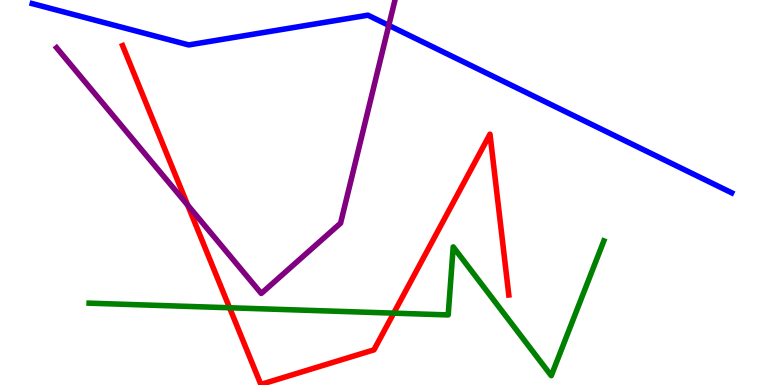[{'lines': ['blue', 'red'], 'intersections': []}, {'lines': ['green', 'red'], 'intersections': [{'x': 2.96, 'y': 2.01}, {'x': 5.08, 'y': 1.87}]}, {'lines': ['purple', 'red'], 'intersections': [{'x': 2.42, 'y': 4.67}]}, {'lines': ['blue', 'green'], 'intersections': []}, {'lines': ['blue', 'purple'], 'intersections': [{'x': 5.02, 'y': 9.34}]}, {'lines': ['green', 'purple'], 'intersections': []}]